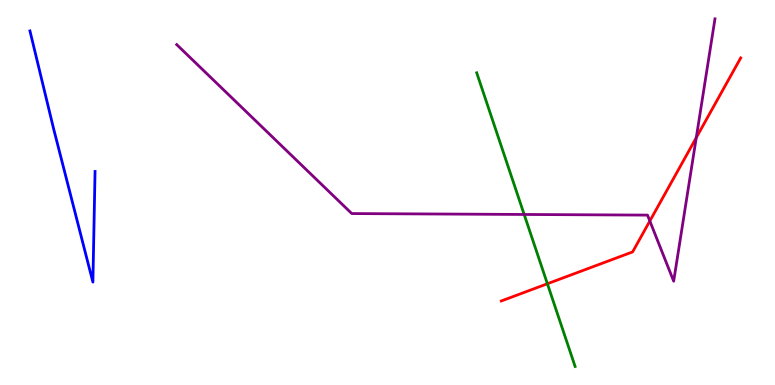[{'lines': ['blue', 'red'], 'intersections': []}, {'lines': ['green', 'red'], 'intersections': [{'x': 7.06, 'y': 2.63}]}, {'lines': ['purple', 'red'], 'intersections': [{'x': 8.39, 'y': 4.26}, {'x': 8.98, 'y': 6.42}]}, {'lines': ['blue', 'green'], 'intersections': []}, {'lines': ['blue', 'purple'], 'intersections': []}, {'lines': ['green', 'purple'], 'intersections': [{'x': 6.76, 'y': 4.43}]}]